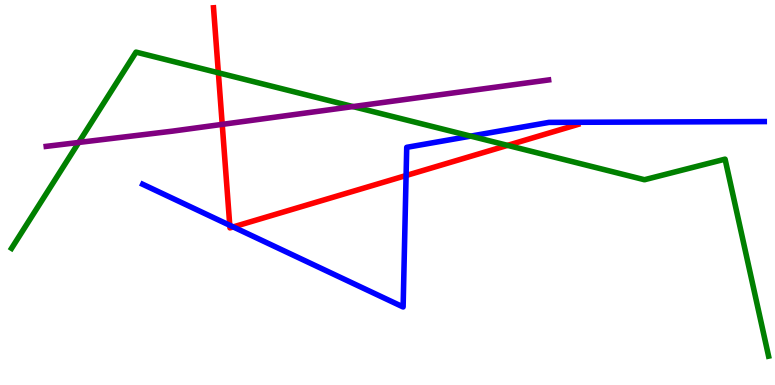[{'lines': ['blue', 'red'], 'intersections': [{'x': 2.96, 'y': 4.15}, {'x': 3.01, 'y': 4.11}, {'x': 5.24, 'y': 5.44}]}, {'lines': ['green', 'red'], 'intersections': [{'x': 2.82, 'y': 8.11}, {'x': 6.55, 'y': 6.22}]}, {'lines': ['purple', 'red'], 'intersections': [{'x': 2.87, 'y': 6.77}]}, {'lines': ['blue', 'green'], 'intersections': [{'x': 6.07, 'y': 6.46}]}, {'lines': ['blue', 'purple'], 'intersections': []}, {'lines': ['green', 'purple'], 'intersections': [{'x': 1.02, 'y': 6.3}, {'x': 4.55, 'y': 7.23}]}]